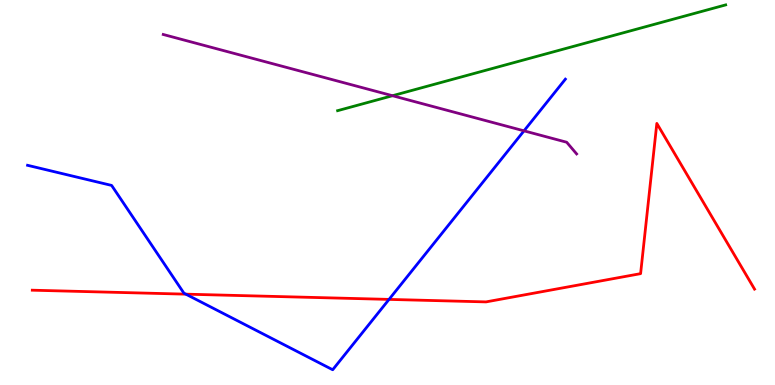[{'lines': ['blue', 'red'], 'intersections': [{'x': 2.4, 'y': 2.36}, {'x': 5.02, 'y': 2.22}]}, {'lines': ['green', 'red'], 'intersections': []}, {'lines': ['purple', 'red'], 'intersections': []}, {'lines': ['blue', 'green'], 'intersections': []}, {'lines': ['blue', 'purple'], 'intersections': [{'x': 6.76, 'y': 6.6}]}, {'lines': ['green', 'purple'], 'intersections': [{'x': 5.06, 'y': 7.51}]}]